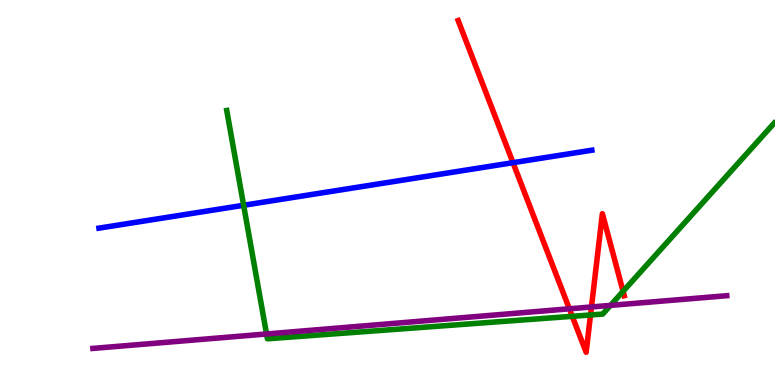[{'lines': ['blue', 'red'], 'intersections': [{'x': 6.62, 'y': 5.77}]}, {'lines': ['green', 'red'], 'intersections': [{'x': 7.38, 'y': 1.78}, {'x': 7.62, 'y': 1.82}, {'x': 8.04, 'y': 2.43}]}, {'lines': ['purple', 'red'], 'intersections': [{'x': 7.35, 'y': 1.98}, {'x': 7.63, 'y': 2.03}]}, {'lines': ['blue', 'green'], 'intersections': [{'x': 3.14, 'y': 4.67}]}, {'lines': ['blue', 'purple'], 'intersections': []}, {'lines': ['green', 'purple'], 'intersections': [{'x': 3.44, 'y': 1.33}, {'x': 7.88, 'y': 2.07}]}]